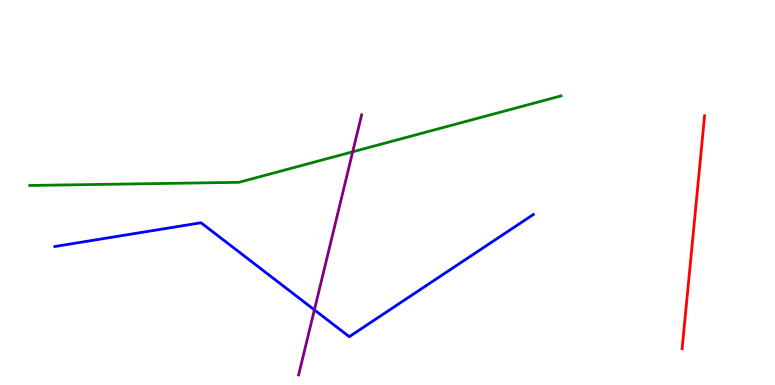[{'lines': ['blue', 'red'], 'intersections': []}, {'lines': ['green', 'red'], 'intersections': []}, {'lines': ['purple', 'red'], 'intersections': []}, {'lines': ['blue', 'green'], 'intersections': []}, {'lines': ['blue', 'purple'], 'intersections': [{'x': 4.06, 'y': 1.95}]}, {'lines': ['green', 'purple'], 'intersections': [{'x': 4.55, 'y': 6.06}]}]